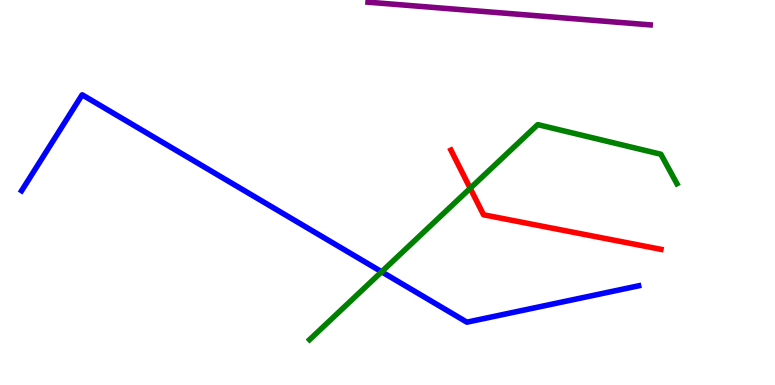[{'lines': ['blue', 'red'], 'intersections': []}, {'lines': ['green', 'red'], 'intersections': [{'x': 6.07, 'y': 5.11}]}, {'lines': ['purple', 'red'], 'intersections': []}, {'lines': ['blue', 'green'], 'intersections': [{'x': 4.92, 'y': 2.94}]}, {'lines': ['blue', 'purple'], 'intersections': []}, {'lines': ['green', 'purple'], 'intersections': []}]